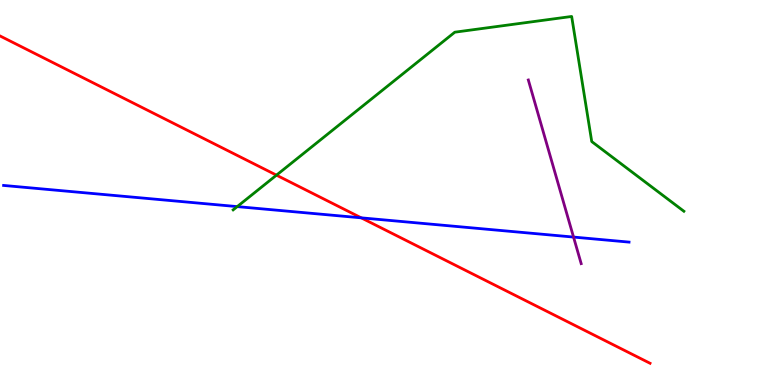[{'lines': ['blue', 'red'], 'intersections': [{'x': 4.66, 'y': 4.34}]}, {'lines': ['green', 'red'], 'intersections': [{'x': 3.57, 'y': 5.45}]}, {'lines': ['purple', 'red'], 'intersections': []}, {'lines': ['blue', 'green'], 'intersections': [{'x': 3.06, 'y': 4.63}]}, {'lines': ['blue', 'purple'], 'intersections': [{'x': 7.4, 'y': 3.84}]}, {'lines': ['green', 'purple'], 'intersections': []}]